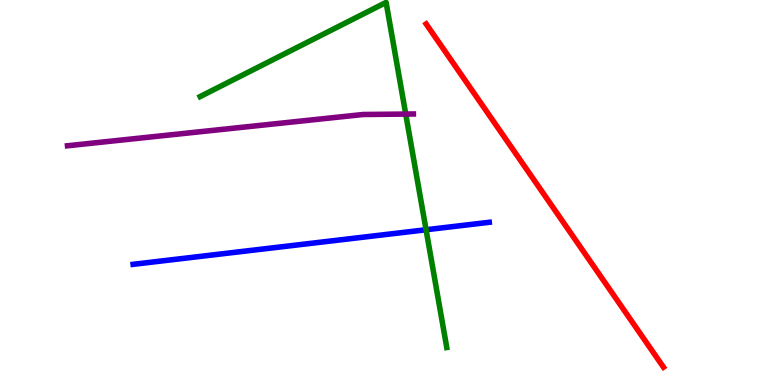[{'lines': ['blue', 'red'], 'intersections': []}, {'lines': ['green', 'red'], 'intersections': []}, {'lines': ['purple', 'red'], 'intersections': []}, {'lines': ['blue', 'green'], 'intersections': [{'x': 5.5, 'y': 4.03}]}, {'lines': ['blue', 'purple'], 'intersections': []}, {'lines': ['green', 'purple'], 'intersections': [{'x': 5.24, 'y': 7.04}]}]